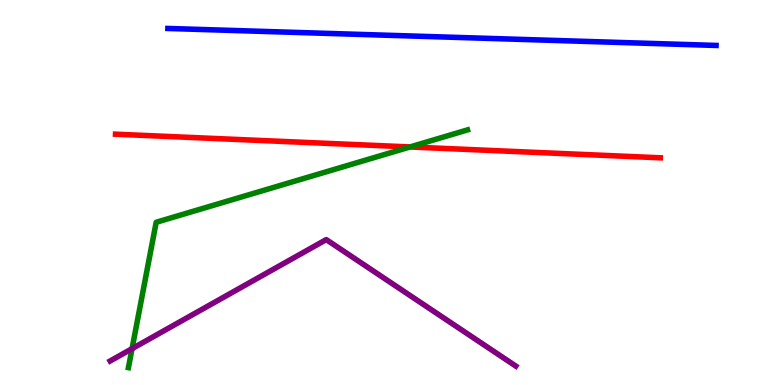[{'lines': ['blue', 'red'], 'intersections': []}, {'lines': ['green', 'red'], 'intersections': [{'x': 5.29, 'y': 6.18}]}, {'lines': ['purple', 'red'], 'intersections': []}, {'lines': ['blue', 'green'], 'intersections': []}, {'lines': ['blue', 'purple'], 'intersections': []}, {'lines': ['green', 'purple'], 'intersections': [{'x': 1.7, 'y': 0.944}]}]